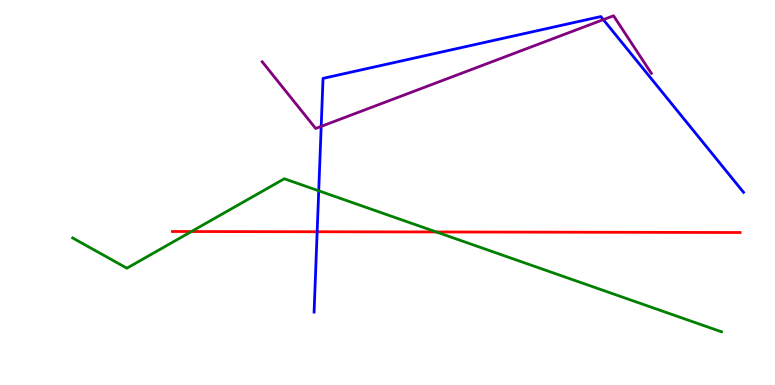[{'lines': ['blue', 'red'], 'intersections': [{'x': 4.09, 'y': 3.98}]}, {'lines': ['green', 'red'], 'intersections': [{'x': 2.47, 'y': 3.99}, {'x': 5.63, 'y': 3.97}]}, {'lines': ['purple', 'red'], 'intersections': []}, {'lines': ['blue', 'green'], 'intersections': [{'x': 4.11, 'y': 5.04}]}, {'lines': ['blue', 'purple'], 'intersections': [{'x': 4.14, 'y': 6.72}, {'x': 7.78, 'y': 9.49}]}, {'lines': ['green', 'purple'], 'intersections': []}]